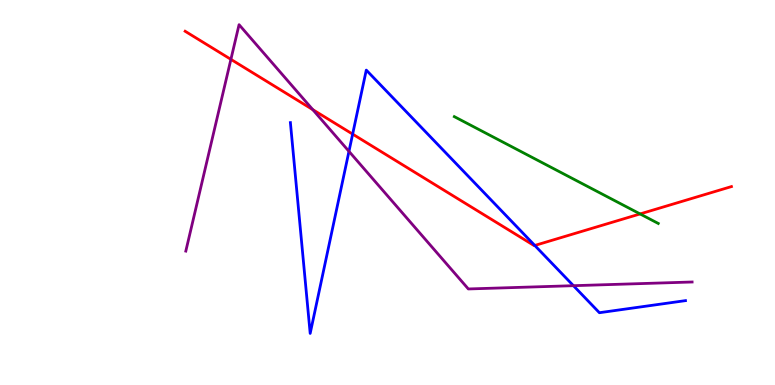[{'lines': ['blue', 'red'], 'intersections': [{'x': 4.55, 'y': 6.52}, {'x': 6.9, 'y': 3.62}]}, {'lines': ['green', 'red'], 'intersections': [{'x': 8.26, 'y': 4.44}]}, {'lines': ['purple', 'red'], 'intersections': [{'x': 2.98, 'y': 8.46}, {'x': 4.04, 'y': 7.15}]}, {'lines': ['blue', 'green'], 'intersections': []}, {'lines': ['blue', 'purple'], 'intersections': [{'x': 4.5, 'y': 6.07}, {'x': 7.4, 'y': 2.58}]}, {'lines': ['green', 'purple'], 'intersections': []}]